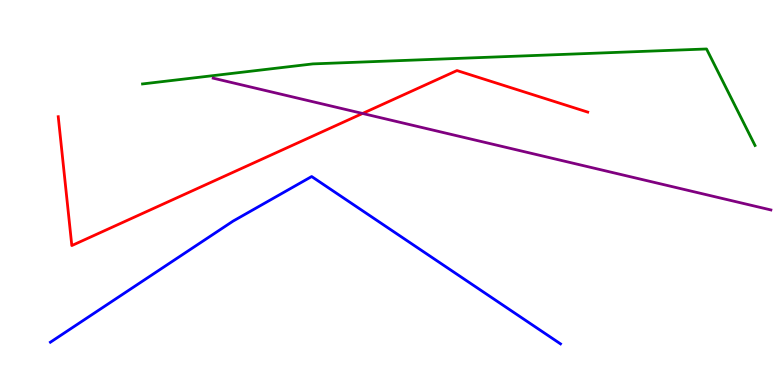[{'lines': ['blue', 'red'], 'intersections': []}, {'lines': ['green', 'red'], 'intersections': []}, {'lines': ['purple', 'red'], 'intersections': [{'x': 4.68, 'y': 7.05}]}, {'lines': ['blue', 'green'], 'intersections': []}, {'lines': ['blue', 'purple'], 'intersections': []}, {'lines': ['green', 'purple'], 'intersections': []}]